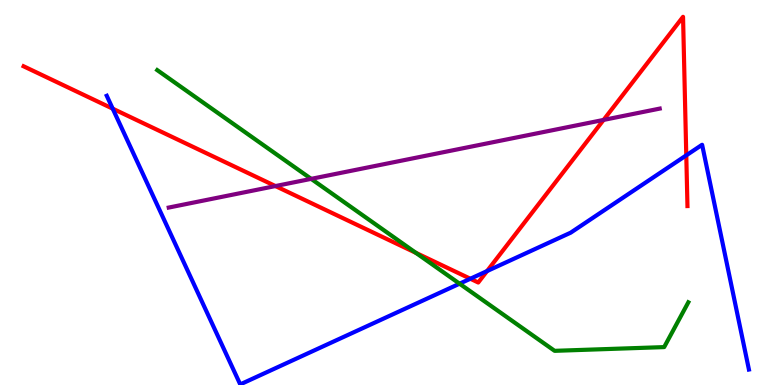[{'lines': ['blue', 'red'], 'intersections': [{'x': 1.45, 'y': 7.18}, {'x': 6.07, 'y': 2.76}, {'x': 6.28, 'y': 2.96}, {'x': 8.86, 'y': 5.96}]}, {'lines': ['green', 'red'], 'intersections': [{'x': 5.37, 'y': 3.43}]}, {'lines': ['purple', 'red'], 'intersections': [{'x': 3.55, 'y': 5.17}, {'x': 7.79, 'y': 6.89}]}, {'lines': ['blue', 'green'], 'intersections': [{'x': 5.93, 'y': 2.63}]}, {'lines': ['blue', 'purple'], 'intersections': []}, {'lines': ['green', 'purple'], 'intersections': [{'x': 4.01, 'y': 5.35}]}]